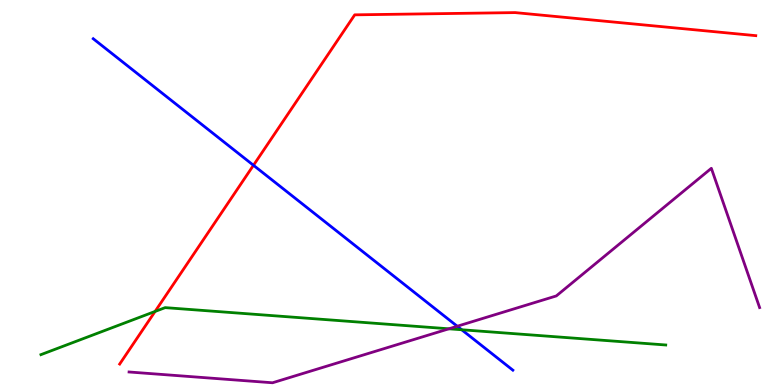[{'lines': ['blue', 'red'], 'intersections': [{'x': 3.27, 'y': 5.71}]}, {'lines': ['green', 'red'], 'intersections': [{'x': 2.0, 'y': 1.91}]}, {'lines': ['purple', 'red'], 'intersections': []}, {'lines': ['blue', 'green'], 'intersections': [{'x': 5.96, 'y': 1.43}]}, {'lines': ['blue', 'purple'], 'intersections': [{'x': 5.9, 'y': 1.53}]}, {'lines': ['green', 'purple'], 'intersections': [{'x': 5.79, 'y': 1.46}]}]